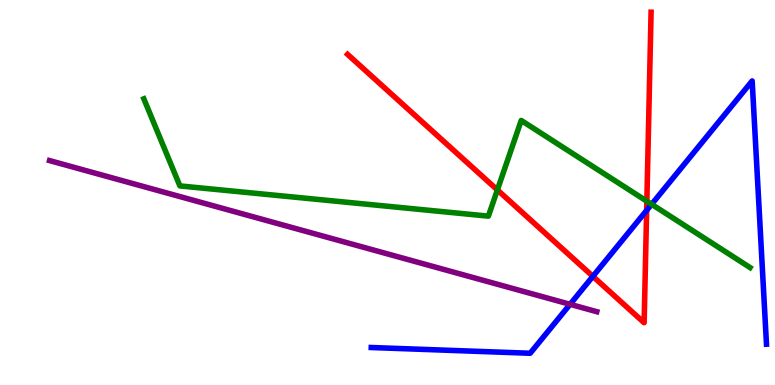[{'lines': ['blue', 'red'], 'intersections': [{'x': 7.65, 'y': 2.82}, {'x': 8.34, 'y': 4.54}]}, {'lines': ['green', 'red'], 'intersections': [{'x': 6.42, 'y': 5.07}, {'x': 8.35, 'y': 4.77}]}, {'lines': ['purple', 'red'], 'intersections': []}, {'lines': ['blue', 'green'], 'intersections': [{'x': 8.41, 'y': 4.69}]}, {'lines': ['blue', 'purple'], 'intersections': [{'x': 7.36, 'y': 2.1}]}, {'lines': ['green', 'purple'], 'intersections': []}]